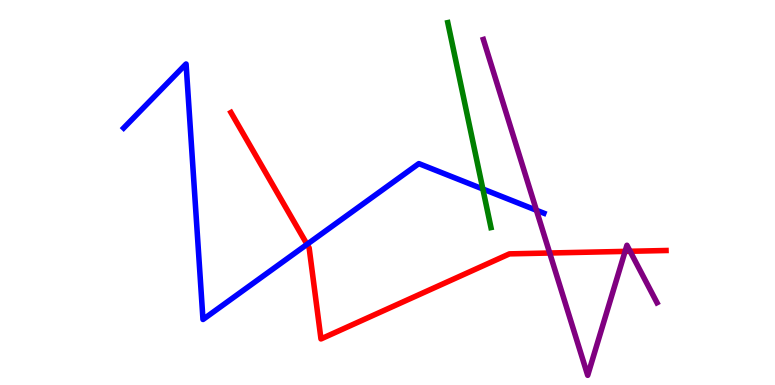[{'lines': ['blue', 'red'], 'intersections': [{'x': 3.96, 'y': 3.65}]}, {'lines': ['green', 'red'], 'intersections': []}, {'lines': ['purple', 'red'], 'intersections': [{'x': 7.09, 'y': 3.43}, {'x': 8.07, 'y': 3.47}, {'x': 8.13, 'y': 3.47}]}, {'lines': ['blue', 'green'], 'intersections': [{'x': 6.23, 'y': 5.09}]}, {'lines': ['blue', 'purple'], 'intersections': [{'x': 6.92, 'y': 4.54}]}, {'lines': ['green', 'purple'], 'intersections': []}]